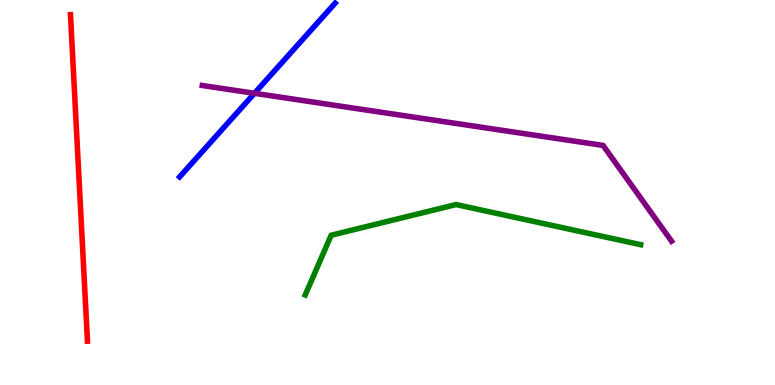[{'lines': ['blue', 'red'], 'intersections': []}, {'lines': ['green', 'red'], 'intersections': []}, {'lines': ['purple', 'red'], 'intersections': []}, {'lines': ['blue', 'green'], 'intersections': []}, {'lines': ['blue', 'purple'], 'intersections': [{'x': 3.28, 'y': 7.58}]}, {'lines': ['green', 'purple'], 'intersections': []}]